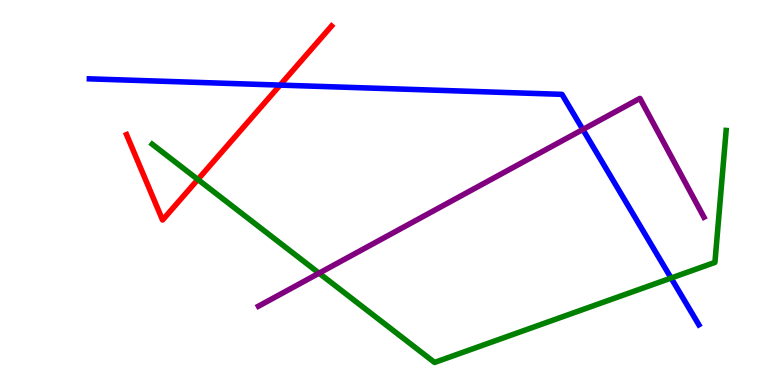[{'lines': ['blue', 'red'], 'intersections': [{'x': 3.61, 'y': 7.79}]}, {'lines': ['green', 'red'], 'intersections': [{'x': 2.55, 'y': 5.34}]}, {'lines': ['purple', 'red'], 'intersections': []}, {'lines': ['blue', 'green'], 'intersections': [{'x': 8.66, 'y': 2.78}]}, {'lines': ['blue', 'purple'], 'intersections': [{'x': 7.52, 'y': 6.64}]}, {'lines': ['green', 'purple'], 'intersections': [{'x': 4.12, 'y': 2.9}]}]